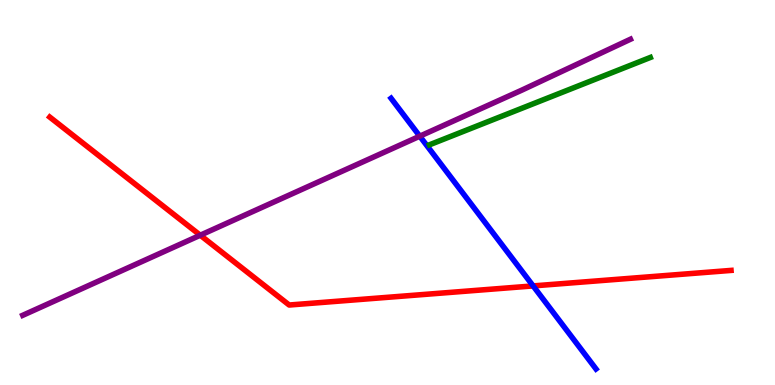[{'lines': ['blue', 'red'], 'intersections': [{'x': 6.88, 'y': 2.57}]}, {'lines': ['green', 'red'], 'intersections': []}, {'lines': ['purple', 'red'], 'intersections': [{'x': 2.58, 'y': 3.89}]}, {'lines': ['blue', 'green'], 'intersections': []}, {'lines': ['blue', 'purple'], 'intersections': [{'x': 5.42, 'y': 6.46}]}, {'lines': ['green', 'purple'], 'intersections': []}]